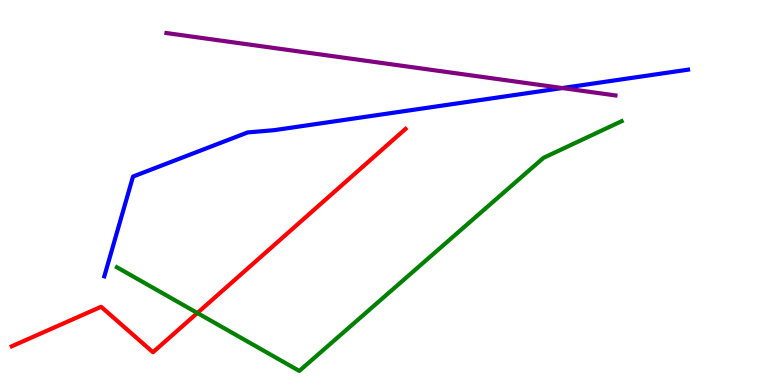[{'lines': ['blue', 'red'], 'intersections': []}, {'lines': ['green', 'red'], 'intersections': [{'x': 2.55, 'y': 1.87}]}, {'lines': ['purple', 'red'], 'intersections': []}, {'lines': ['blue', 'green'], 'intersections': []}, {'lines': ['blue', 'purple'], 'intersections': [{'x': 7.26, 'y': 7.71}]}, {'lines': ['green', 'purple'], 'intersections': []}]